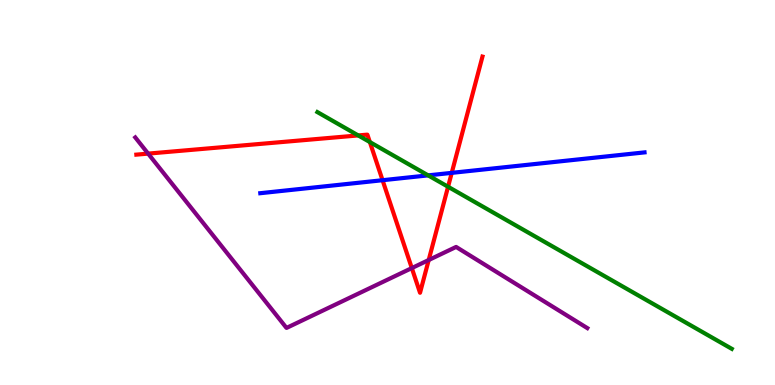[{'lines': ['blue', 'red'], 'intersections': [{'x': 4.94, 'y': 5.32}, {'x': 5.83, 'y': 5.51}]}, {'lines': ['green', 'red'], 'intersections': [{'x': 4.62, 'y': 6.48}, {'x': 4.77, 'y': 6.31}, {'x': 5.78, 'y': 5.15}]}, {'lines': ['purple', 'red'], 'intersections': [{'x': 1.91, 'y': 6.01}, {'x': 5.31, 'y': 3.04}, {'x': 5.53, 'y': 3.25}]}, {'lines': ['blue', 'green'], 'intersections': [{'x': 5.52, 'y': 5.44}]}, {'lines': ['blue', 'purple'], 'intersections': []}, {'lines': ['green', 'purple'], 'intersections': []}]